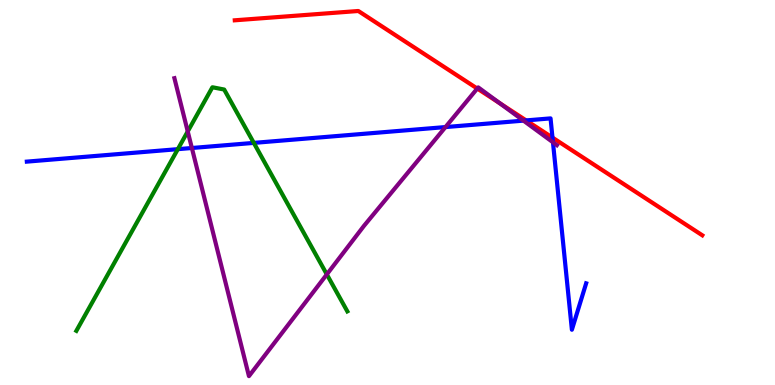[{'lines': ['blue', 'red'], 'intersections': [{'x': 6.79, 'y': 6.87}, {'x': 7.13, 'y': 6.43}]}, {'lines': ['green', 'red'], 'intersections': []}, {'lines': ['purple', 'red'], 'intersections': [{'x': 6.16, 'y': 7.7}, {'x': 6.45, 'y': 7.32}]}, {'lines': ['blue', 'green'], 'intersections': [{'x': 2.29, 'y': 6.13}, {'x': 3.27, 'y': 6.29}]}, {'lines': ['blue', 'purple'], 'intersections': [{'x': 2.48, 'y': 6.16}, {'x': 5.75, 'y': 6.7}, {'x': 6.75, 'y': 6.87}, {'x': 7.13, 'y': 6.3}]}, {'lines': ['green', 'purple'], 'intersections': [{'x': 2.42, 'y': 6.59}, {'x': 4.22, 'y': 2.87}]}]